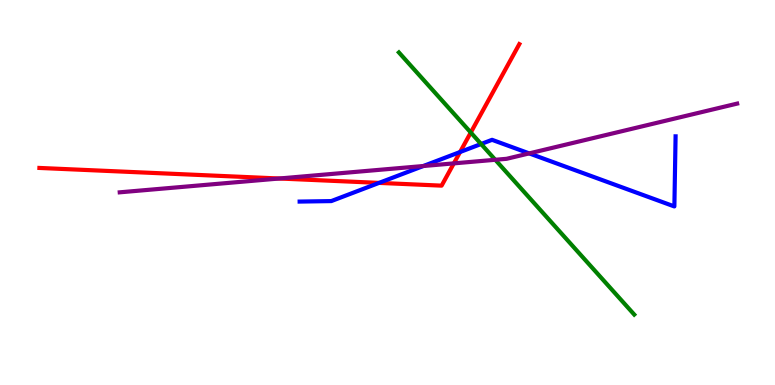[{'lines': ['blue', 'red'], 'intersections': [{'x': 4.89, 'y': 5.25}, {'x': 5.94, 'y': 6.05}]}, {'lines': ['green', 'red'], 'intersections': [{'x': 6.07, 'y': 6.56}]}, {'lines': ['purple', 'red'], 'intersections': [{'x': 3.6, 'y': 5.36}, {'x': 5.86, 'y': 5.76}]}, {'lines': ['blue', 'green'], 'intersections': [{'x': 6.21, 'y': 6.26}]}, {'lines': ['blue', 'purple'], 'intersections': [{'x': 5.46, 'y': 5.69}, {'x': 6.83, 'y': 6.02}]}, {'lines': ['green', 'purple'], 'intersections': [{'x': 6.39, 'y': 5.85}]}]